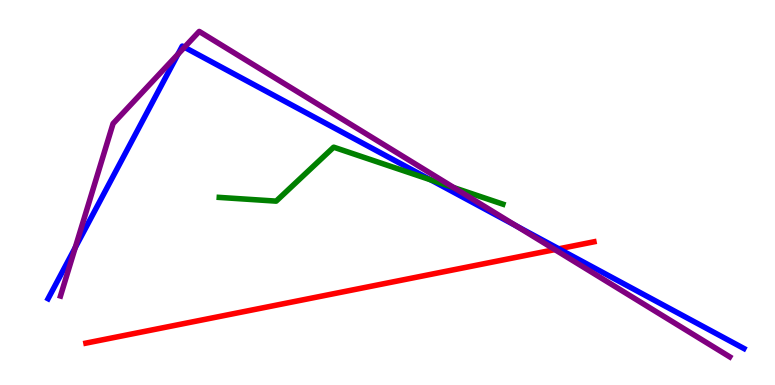[{'lines': ['blue', 'red'], 'intersections': [{'x': 7.21, 'y': 3.54}]}, {'lines': ['green', 'red'], 'intersections': []}, {'lines': ['purple', 'red'], 'intersections': [{'x': 7.16, 'y': 3.52}]}, {'lines': ['blue', 'green'], 'intersections': [{'x': 5.56, 'y': 5.33}]}, {'lines': ['blue', 'purple'], 'intersections': [{'x': 0.971, 'y': 3.57}, {'x': 2.3, 'y': 8.59}, {'x': 2.38, 'y': 8.77}, {'x': 6.66, 'y': 4.13}]}, {'lines': ['green', 'purple'], 'intersections': [{'x': 5.86, 'y': 5.13}]}]